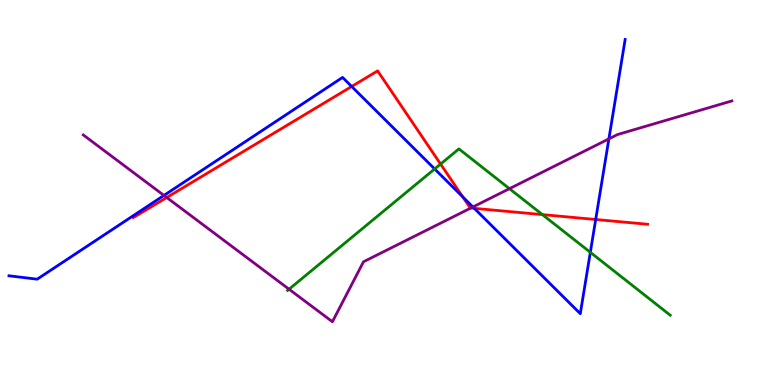[{'lines': ['blue', 'red'], 'intersections': [{'x': 4.54, 'y': 7.75}, {'x': 5.97, 'y': 4.89}, {'x': 6.12, 'y': 4.59}, {'x': 7.69, 'y': 4.3}]}, {'lines': ['green', 'red'], 'intersections': [{'x': 5.68, 'y': 5.74}, {'x': 7.0, 'y': 4.43}]}, {'lines': ['purple', 'red'], 'intersections': [{'x': 2.15, 'y': 4.87}, {'x': 6.07, 'y': 4.6}]}, {'lines': ['blue', 'green'], 'intersections': [{'x': 5.61, 'y': 5.61}, {'x': 7.62, 'y': 3.45}]}, {'lines': ['blue', 'purple'], 'intersections': [{'x': 2.12, 'y': 4.92}, {'x': 6.1, 'y': 4.62}, {'x': 7.86, 'y': 6.39}]}, {'lines': ['green', 'purple'], 'intersections': [{'x': 3.73, 'y': 2.49}, {'x': 6.57, 'y': 5.1}]}]